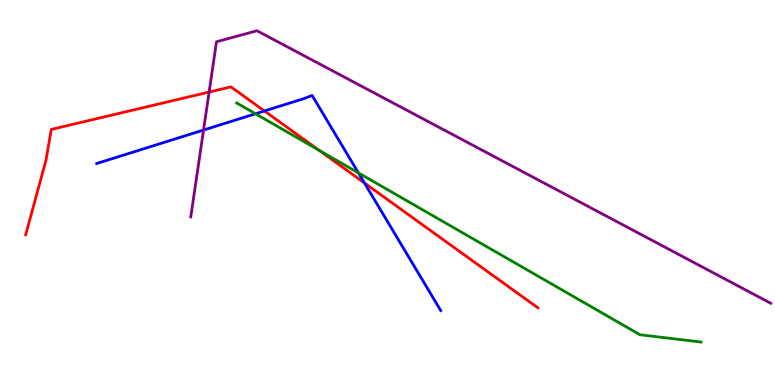[{'lines': ['blue', 'red'], 'intersections': [{'x': 3.41, 'y': 7.12}, {'x': 4.7, 'y': 5.25}]}, {'lines': ['green', 'red'], 'intersections': [{'x': 4.12, 'y': 6.1}]}, {'lines': ['purple', 'red'], 'intersections': [{'x': 2.7, 'y': 7.61}]}, {'lines': ['blue', 'green'], 'intersections': [{'x': 3.3, 'y': 7.05}, {'x': 4.62, 'y': 5.51}]}, {'lines': ['blue', 'purple'], 'intersections': [{'x': 2.63, 'y': 6.62}]}, {'lines': ['green', 'purple'], 'intersections': []}]